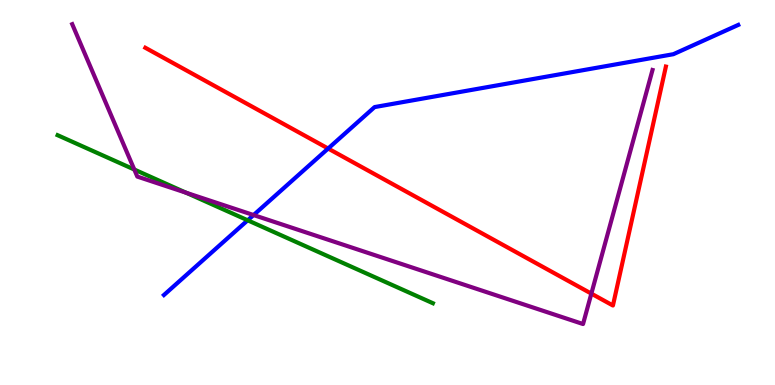[{'lines': ['blue', 'red'], 'intersections': [{'x': 4.23, 'y': 6.14}]}, {'lines': ['green', 'red'], 'intersections': []}, {'lines': ['purple', 'red'], 'intersections': [{'x': 7.63, 'y': 2.37}]}, {'lines': ['blue', 'green'], 'intersections': [{'x': 3.2, 'y': 4.28}]}, {'lines': ['blue', 'purple'], 'intersections': [{'x': 3.27, 'y': 4.41}]}, {'lines': ['green', 'purple'], 'intersections': [{'x': 1.73, 'y': 5.6}, {'x': 2.4, 'y': 4.99}]}]